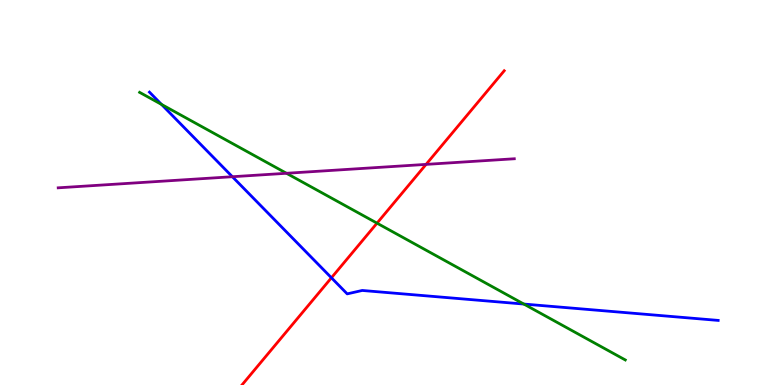[{'lines': ['blue', 'red'], 'intersections': [{'x': 4.28, 'y': 2.78}]}, {'lines': ['green', 'red'], 'intersections': [{'x': 4.86, 'y': 4.2}]}, {'lines': ['purple', 'red'], 'intersections': [{'x': 5.5, 'y': 5.73}]}, {'lines': ['blue', 'green'], 'intersections': [{'x': 2.08, 'y': 7.29}, {'x': 6.76, 'y': 2.1}]}, {'lines': ['blue', 'purple'], 'intersections': [{'x': 3.0, 'y': 5.41}]}, {'lines': ['green', 'purple'], 'intersections': [{'x': 3.7, 'y': 5.5}]}]